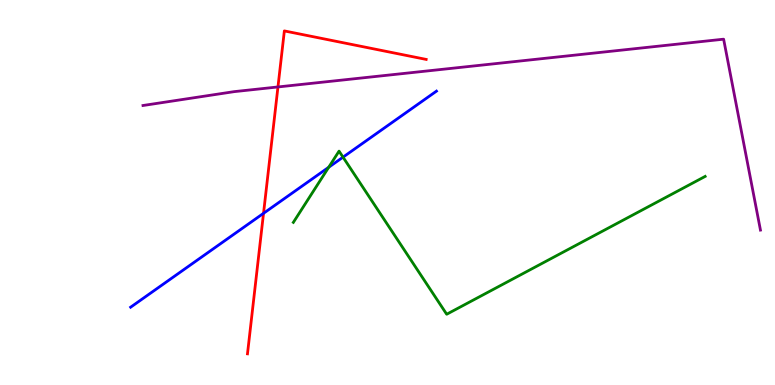[{'lines': ['blue', 'red'], 'intersections': [{'x': 3.4, 'y': 4.46}]}, {'lines': ['green', 'red'], 'intersections': []}, {'lines': ['purple', 'red'], 'intersections': [{'x': 3.59, 'y': 7.74}]}, {'lines': ['blue', 'green'], 'intersections': [{'x': 4.24, 'y': 5.66}, {'x': 4.43, 'y': 5.92}]}, {'lines': ['blue', 'purple'], 'intersections': []}, {'lines': ['green', 'purple'], 'intersections': []}]